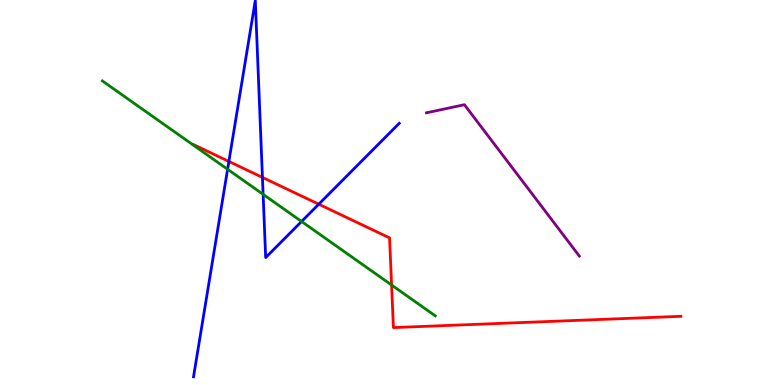[{'lines': ['blue', 'red'], 'intersections': [{'x': 2.95, 'y': 5.81}, {'x': 3.39, 'y': 5.39}, {'x': 4.11, 'y': 4.7}]}, {'lines': ['green', 'red'], 'intersections': [{'x': 5.05, 'y': 2.6}]}, {'lines': ['purple', 'red'], 'intersections': []}, {'lines': ['blue', 'green'], 'intersections': [{'x': 2.94, 'y': 5.6}, {'x': 3.4, 'y': 4.95}, {'x': 3.89, 'y': 4.25}]}, {'lines': ['blue', 'purple'], 'intersections': []}, {'lines': ['green', 'purple'], 'intersections': []}]